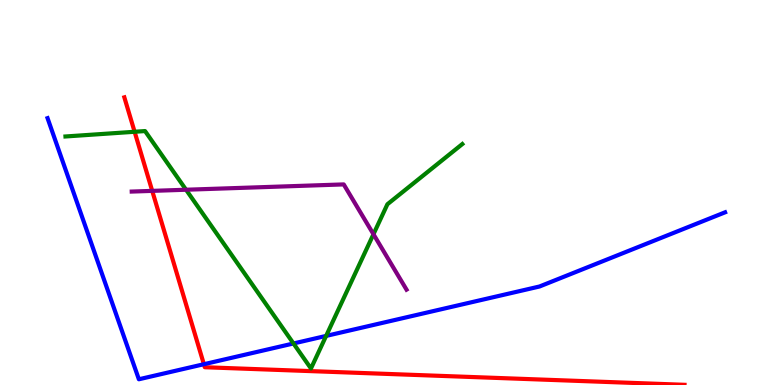[{'lines': ['blue', 'red'], 'intersections': [{'x': 2.63, 'y': 0.54}]}, {'lines': ['green', 'red'], 'intersections': [{'x': 1.74, 'y': 6.58}]}, {'lines': ['purple', 'red'], 'intersections': [{'x': 1.96, 'y': 5.04}]}, {'lines': ['blue', 'green'], 'intersections': [{'x': 3.79, 'y': 1.08}, {'x': 4.21, 'y': 1.28}]}, {'lines': ['blue', 'purple'], 'intersections': []}, {'lines': ['green', 'purple'], 'intersections': [{'x': 2.4, 'y': 5.07}, {'x': 4.82, 'y': 3.92}]}]